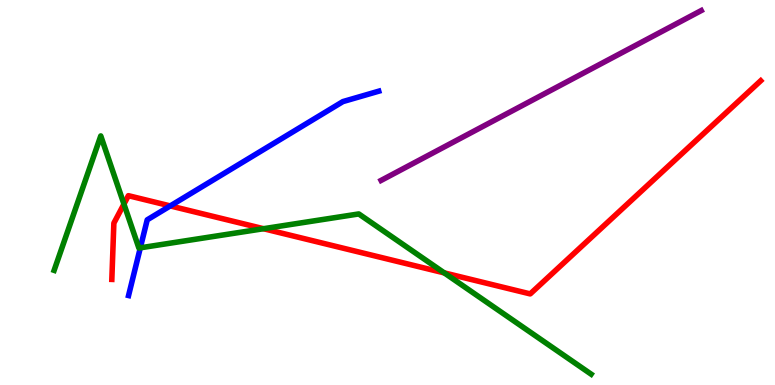[{'lines': ['blue', 'red'], 'intersections': [{'x': 2.2, 'y': 4.65}]}, {'lines': ['green', 'red'], 'intersections': [{'x': 1.6, 'y': 4.7}, {'x': 3.4, 'y': 4.06}, {'x': 5.73, 'y': 2.91}]}, {'lines': ['purple', 'red'], 'intersections': []}, {'lines': ['blue', 'green'], 'intersections': [{'x': 1.81, 'y': 3.56}]}, {'lines': ['blue', 'purple'], 'intersections': []}, {'lines': ['green', 'purple'], 'intersections': []}]